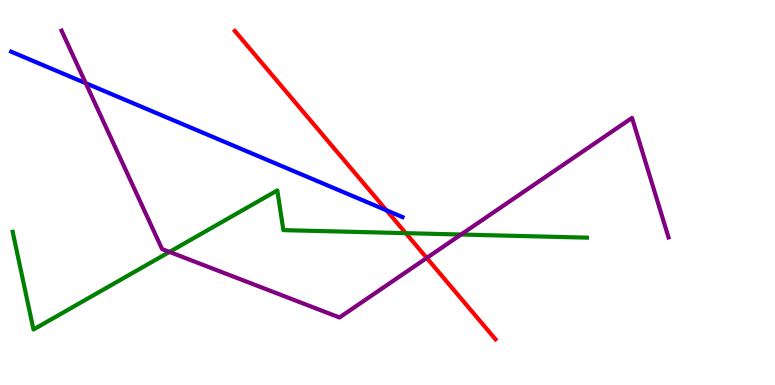[{'lines': ['blue', 'red'], 'intersections': [{'x': 4.99, 'y': 4.54}]}, {'lines': ['green', 'red'], 'intersections': [{'x': 5.24, 'y': 3.94}]}, {'lines': ['purple', 'red'], 'intersections': [{'x': 5.51, 'y': 3.3}]}, {'lines': ['blue', 'green'], 'intersections': []}, {'lines': ['blue', 'purple'], 'intersections': [{'x': 1.11, 'y': 7.84}]}, {'lines': ['green', 'purple'], 'intersections': [{'x': 2.19, 'y': 3.46}, {'x': 5.95, 'y': 3.91}]}]